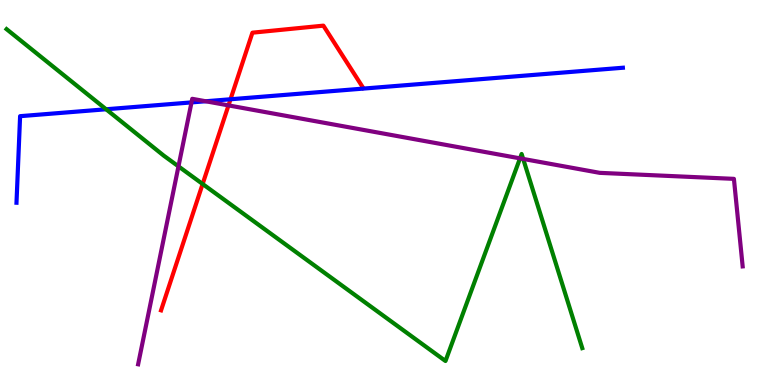[{'lines': ['blue', 'red'], 'intersections': [{'x': 2.97, 'y': 7.42}]}, {'lines': ['green', 'red'], 'intersections': [{'x': 2.61, 'y': 5.22}]}, {'lines': ['purple', 'red'], 'intersections': [{'x': 2.95, 'y': 7.26}]}, {'lines': ['blue', 'green'], 'intersections': [{'x': 1.37, 'y': 7.16}]}, {'lines': ['blue', 'purple'], 'intersections': [{'x': 2.47, 'y': 7.34}, {'x': 2.65, 'y': 7.37}]}, {'lines': ['green', 'purple'], 'intersections': [{'x': 2.3, 'y': 5.68}, {'x': 6.71, 'y': 5.89}, {'x': 6.75, 'y': 5.87}]}]